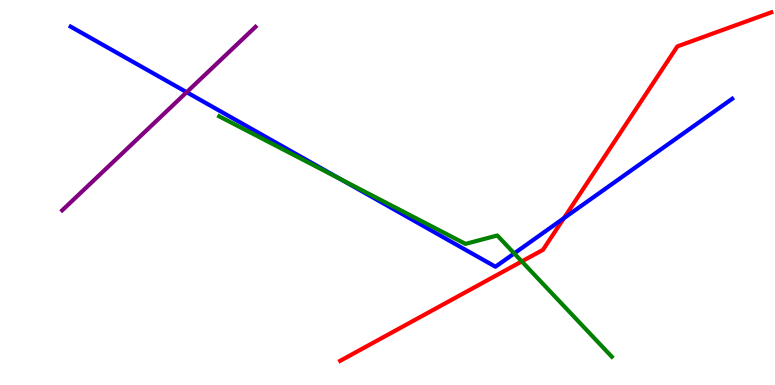[{'lines': ['blue', 'red'], 'intersections': [{'x': 7.28, 'y': 4.33}]}, {'lines': ['green', 'red'], 'intersections': [{'x': 6.73, 'y': 3.21}]}, {'lines': ['purple', 'red'], 'intersections': []}, {'lines': ['blue', 'green'], 'intersections': [{'x': 4.39, 'y': 5.35}, {'x': 6.64, 'y': 3.42}]}, {'lines': ['blue', 'purple'], 'intersections': [{'x': 2.41, 'y': 7.61}]}, {'lines': ['green', 'purple'], 'intersections': []}]